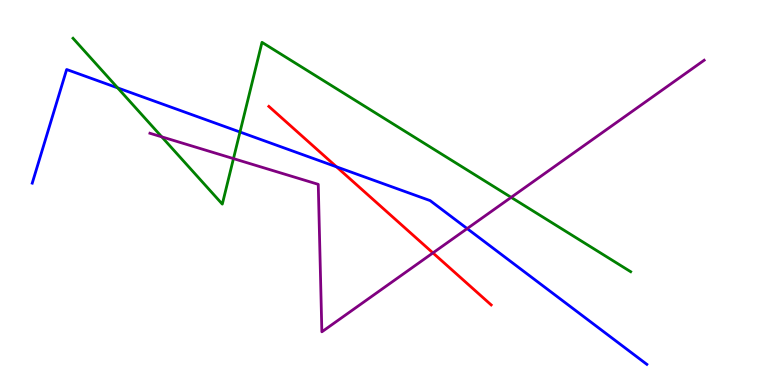[{'lines': ['blue', 'red'], 'intersections': [{'x': 4.34, 'y': 5.67}]}, {'lines': ['green', 'red'], 'intersections': []}, {'lines': ['purple', 'red'], 'intersections': [{'x': 5.59, 'y': 3.43}]}, {'lines': ['blue', 'green'], 'intersections': [{'x': 1.52, 'y': 7.72}, {'x': 3.1, 'y': 6.57}]}, {'lines': ['blue', 'purple'], 'intersections': [{'x': 6.03, 'y': 4.06}]}, {'lines': ['green', 'purple'], 'intersections': [{'x': 2.09, 'y': 6.45}, {'x': 3.01, 'y': 5.88}, {'x': 6.6, 'y': 4.87}]}]